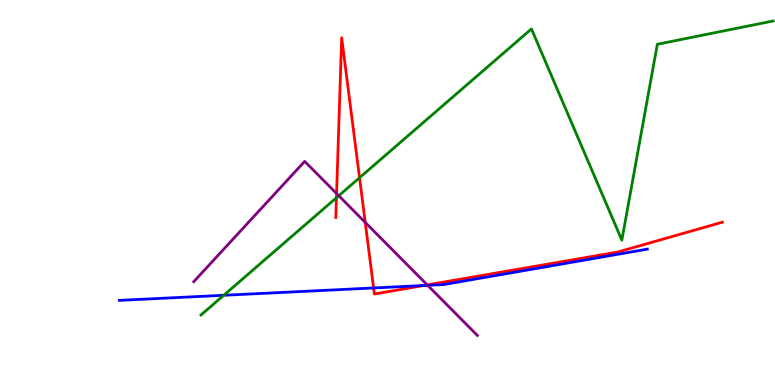[{'lines': ['blue', 'red'], 'intersections': [{'x': 4.82, 'y': 2.52}, {'x': 5.47, 'y': 2.58}]}, {'lines': ['green', 'red'], 'intersections': [{'x': 4.34, 'y': 4.86}, {'x': 4.64, 'y': 5.38}]}, {'lines': ['purple', 'red'], 'intersections': [{'x': 4.34, 'y': 4.97}, {'x': 4.71, 'y': 4.22}, {'x': 5.51, 'y': 2.6}]}, {'lines': ['blue', 'green'], 'intersections': [{'x': 2.89, 'y': 2.33}]}, {'lines': ['blue', 'purple'], 'intersections': [{'x': 5.52, 'y': 2.59}]}, {'lines': ['green', 'purple'], 'intersections': [{'x': 4.37, 'y': 4.92}]}]